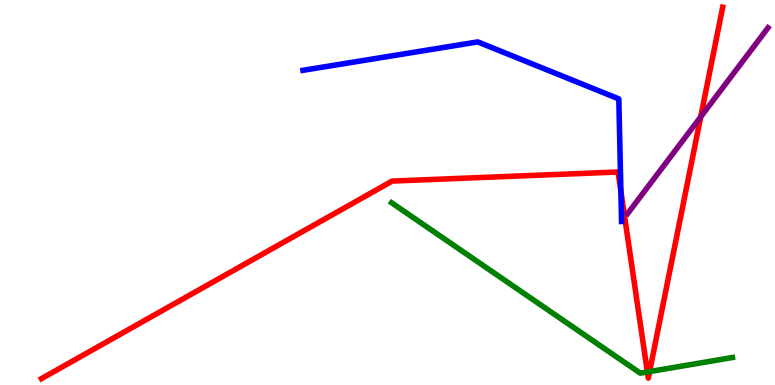[{'lines': ['blue', 'red'], 'intersections': [{'x': 8.01, 'y': 5.03}]}, {'lines': ['green', 'red'], 'intersections': [{'x': 8.35, 'y': 0.339}, {'x': 8.38, 'y': 0.349}]}, {'lines': ['purple', 'red'], 'intersections': [{'x': 9.04, 'y': 6.96}]}, {'lines': ['blue', 'green'], 'intersections': []}, {'lines': ['blue', 'purple'], 'intersections': []}, {'lines': ['green', 'purple'], 'intersections': []}]